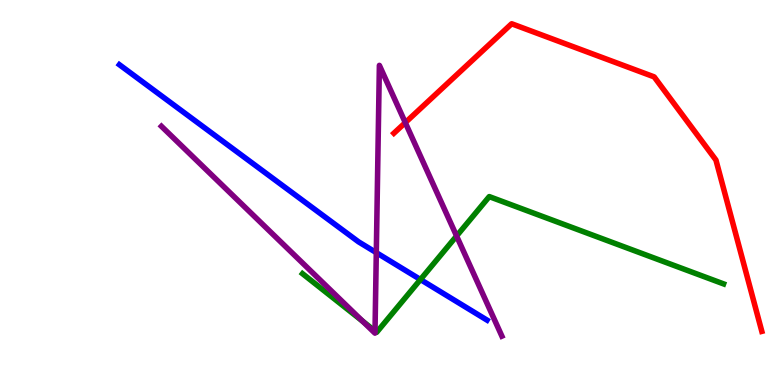[{'lines': ['blue', 'red'], 'intersections': []}, {'lines': ['green', 'red'], 'intersections': []}, {'lines': ['purple', 'red'], 'intersections': [{'x': 5.23, 'y': 6.81}]}, {'lines': ['blue', 'green'], 'intersections': [{'x': 5.43, 'y': 2.74}]}, {'lines': ['blue', 'purple'], 'intersections': [{'x': 4.86, 'y': 3.44}]}, {'lines': ['green', 'purple'], 'intersections': [{'x': 4.68, 'y': 1.66}, {'x': 4.84, 'y': 1.4}, {'x': 5.89, 'y': 3.87}]}]